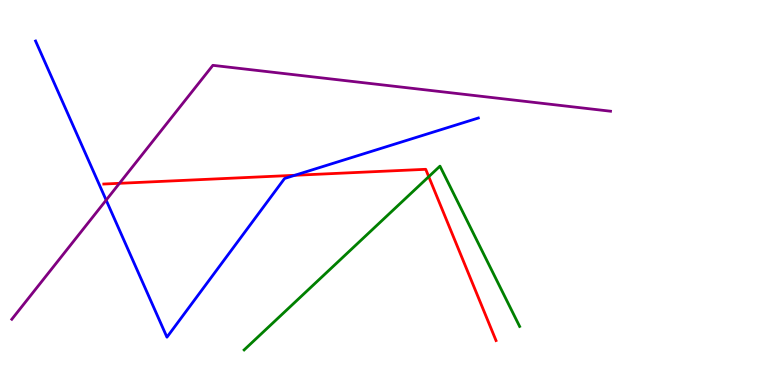[{'lines': ['blue', 'red'], 'intersections': [{'x': 3.8, 'y': 5.45}]}, {'lines': ['green', 'red'], 'intersections': [{'x': 5.53, 'y': 5.41}]}, {'lines': ['purple', 'red'], 'intersections': [{'x': 1.54, 'y': 5.24}]}, {'lines': ['blue', 'green'], 'intersections': []}, {'lines': ['blue', 'purple'], 'intersections': [{'x': 1.37, 'y': 4.8}]}, {'lines': ['green', 'purple'], 'intersections': []}]